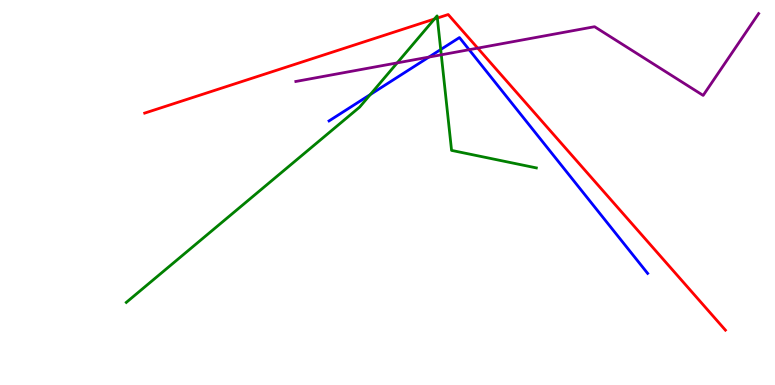[{'lines': ['blue', 'red'], 'intersections': []}, {'lines': ['green', 'red'], 'intersections': [{'x': 5.61, 'y': 9.51}, {'x': 5.64, 'y': 9.53}]}, {'lines': ['purple', 'red'], 'intersections': [{'x': 6.16, 'y': 8.75}]}, {'lines': ['blue', 'green'], 'intersections': [{'x': 4.78, 'y': 7.54}, {'x': 5.69, 'y': 8.71}]}, {'lines': ['blue', 'purple'], 'intersections': [{'x': 5.53, 'y': 8.52}, {'x': 6.05, 'y': 8.71}]}, {'lines': ['green', 'purple'], 'intersections': [{'x': 5.12, 'y': 8.37}, {'x': 5.69, 'y': 8.58}]}]